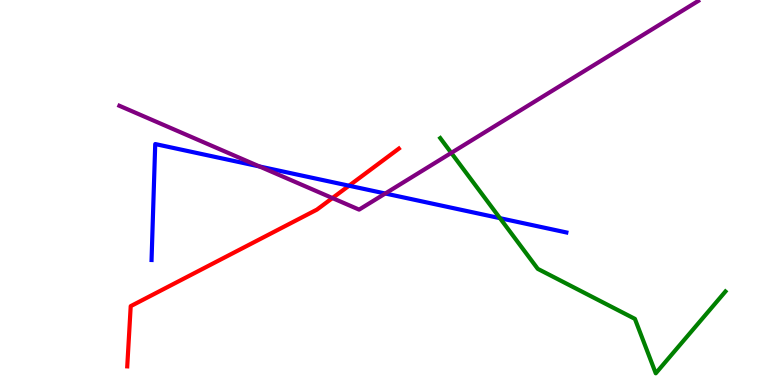[{'lines': ['blue', 'red'], 'intersections': [{'x': 4.5, 'y': 5.18}]}, {'lines': ['green', 'red'], 'intersections': []}, {'lines': ['purple', 'red'], 'intersections': [{'x': 4.29, 'y': 4.86}]}, {'lines': ['blue', 'green'], 'intersections': [{'x': 6.45, 'y': 4.33}]}, {'lines': ['blue', 'purple'], 'intersections': [{'x': 3.35, 'y': 5.68}, {'x': 4.97, 'y': 4.97}]}, {'lines': ['green', 'purple'], 'intersections': [{'x': 5.82, 'y': 6.03}]}]